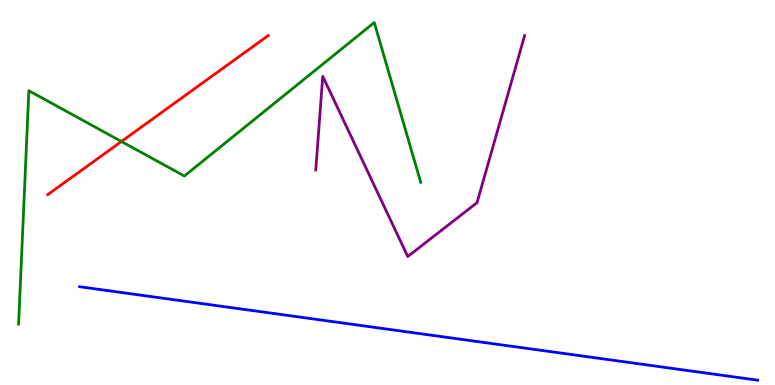[{'lines': ['blue', 'red'], 'intersections': []}, {'lines': ['green', 'red'], 'intersections': [{'x': 1.57, 'y': 6.33}]}, {'lines': ['purple', 'red'], 'intersections': []}, {'lines': ['blue', 'green'], 'intersections': []}, {'lines': ['blue', 'purple'], 'intersections': []}, {'lines': ['green', 'purple'], 'intersections': []}]